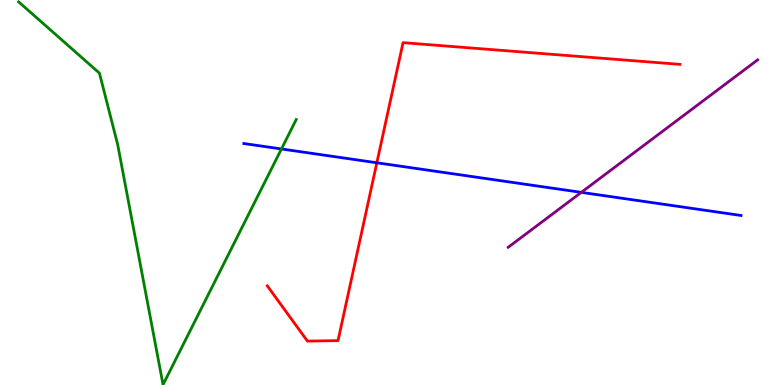[{'lines': ['blue', 'red'], 'intersections': [{'x': 4.86, 'y': 5.77}]}, {'lines': ['green', 'red'], 'intersections': []}, {'lines': ['purple', 'red'], 'intersections': []}, {'lines': ['blue', 'green'], 'intersections': [{'x': 3.63, 'y': 6.13}]}, {'lines': ['blue', 'purple'], 'intersections': [{'x': 7.5, 'y': 5.0}]}, {'lines': ['green', 'purple'], 'intersections': []}]